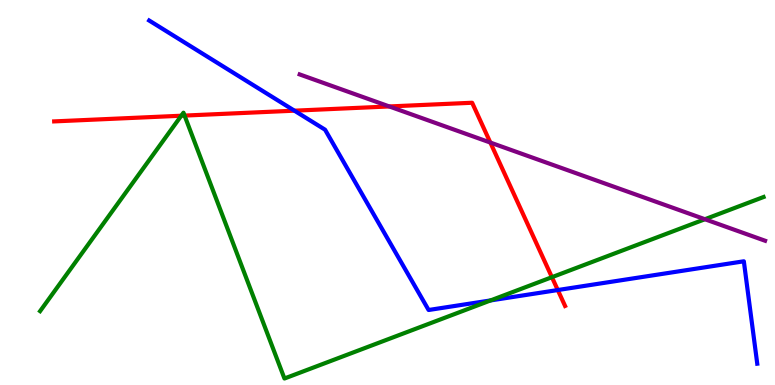[{'lines': ['blue', 'red'], 'intersections': [{'x': 3.8, 'y': 7.13}, {'x': 7.2, 'y': 2.47}]}, {'lines': ['green', 'red'], 'intersections': [{'x': 2.34, 'y': 6.99}, {'x': 2.38, 'y': 7.0}, {'x': 7.12, 'y': 2.8}]}, {'lines': ['purple', 'red'], 'intersections': [{'x': 5.02, 'y': 7.24}, {'x': 6.33, 'y': 6.3}]}, {'lines': ['blue', 'green'], 'intersections': [{'x': 6.33, 'y': 2.2}]}, {'lines': ['blue', 'purple'], 'intersections': []}, {'lines': ['green', 'purple'], 'intersections': [{'x': 9.1, 'y': 4.31}]}]